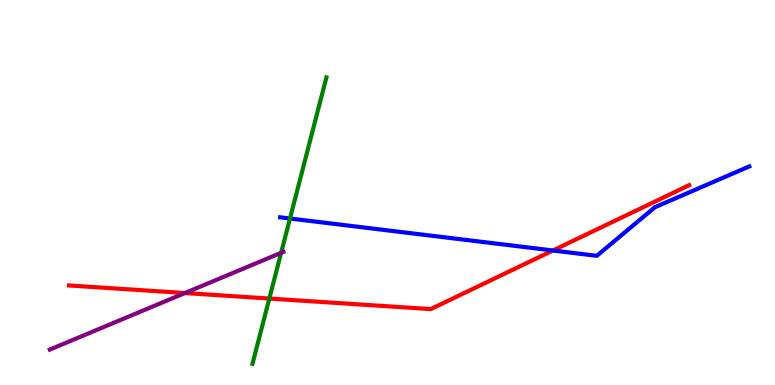[{'lines': ['blue', 'red'], 'intersections': [{'x': 7.13, 'y': 3.49}]}, {'lines': ['green', 'red'], 'intersections': [{'x': 3.48, 'y': 2.25}]}, {'lines': ['purple', 'red'], 'intersections': [{'x': 2.39, 'y': 2.39}]}, {'lines': ['blue', 'green'], 'intersections': [{'x': 3.74, 'y': 4.32}]}, {'lines': ['blue', 'purple'], 'intersections': []}, {'lines': ['green', 'purple'], 'intersections': [{'x': 3.63, 'y': 3.43}]}]